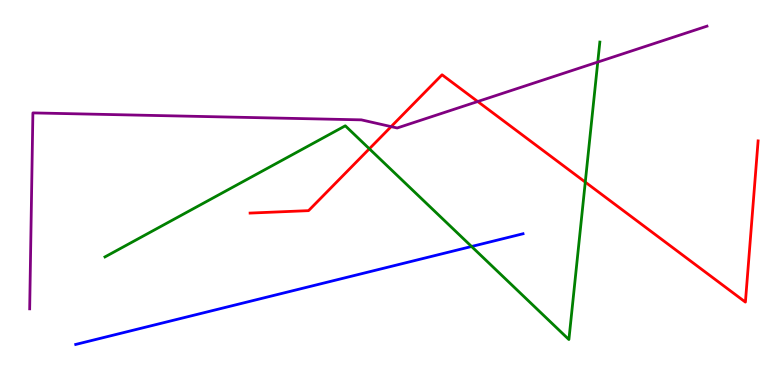[{'lines': ['blue', 'red'], 'intersections': []}, {'lines': ['green', 'red'], 'intersections': [{'x': 4.77, 'y': 6.14}, {'x': 7.55, 'y': 5.27}]}, {'lines': ['purple', 'red'], 'intersections': [{'x': 5.05, 'y': 6.71}, {'x': 6.16, 'y': 7.36}]}, {'lines': ['blue', 'green'], 'intersections': [{'x': 6.08, 'y': 3.6}]}, {'lines': ['blue', 'purple'], 'intersections': []}, {'lines': ['green', 'purple'], 'intersections': [{'x': 7.71, 'y': 8.39}]}]